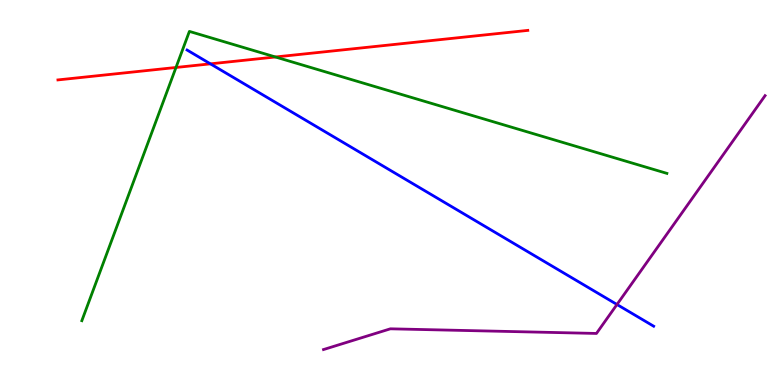[{'lines': ['blue', 'red'], 'intersections': [{'x': 2.72, 'y': 8.34}]}, {'lines': ['green', 'red'], 'intersections': [{'x': 2.27, 'y': 8.25}, {'x': 3.55, 'y': 8.52}]}, {'lines': ['purple', 'red'], 'intersections': []}, {'lines': ['blue', 'green'], 'intersections': []}, {'lines': ['blue', 'purple'], 'intersections': [{'x': 7.96, 'y': 2.09}]}, {'lines': ['green', 'purple'], 'intersections': []}]